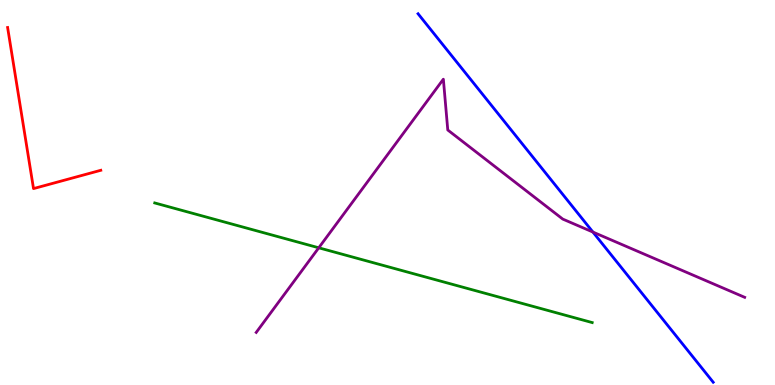[{'lines': ['blue', 'red'], 'intersections': []}, {'lines': ['green', 'red'], 'intersections': []}, {'lines': ['purple', 'red'], 'intersections': []}, {'lines': ['blue', 'green'], 'intersections': []}, {'lines': ['blue', 'purple'], 'intersections': [{'x': 7.65, 'y': 3.97}]}, {'lines': ['green', 'purple'], 'intersections': [{'x': 4.11, 'y': 3.56}]}]